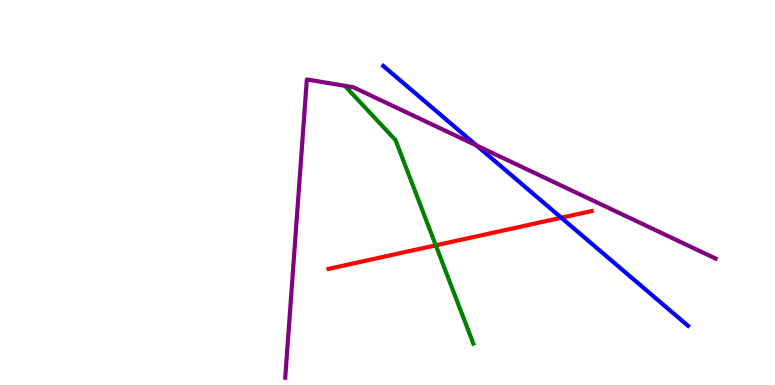[{'lines': ['blue', 'red'], 'intersections': [{'x': 7.24, 'y': 4.34}]}, {'lines': ['green', 'red'], 'intersections': [{'x': 5.62, 'y': 3.63}]}, {'lines': ['purple', 'red'], 'intersections': []}, {'lines': ['blue', 'green'], 'intersections': []}, {'lines': ['blue', 'purple'], 'intersections': [{'x': 6.15, 'y': 6.22}]}, {'lines': ['green', 'purple'], 'intersections': []}]